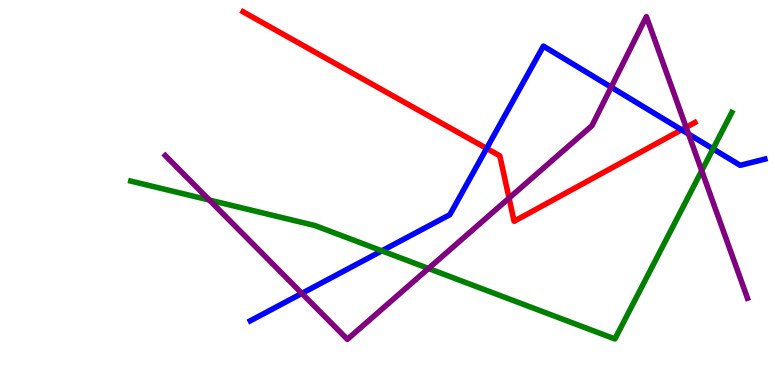[{'lines': ['blue', 'red'], 'intersections': [{'x': 6.28, 'y': 6.14}, {'x': 8.79, 'y': 6.63}]}, {'lines': ['green', 'red'], 'intersections': []}, {'lines': ['purple', 'red'], 'intersections': [{'x': 6.57, 'y': 4.85}, {'x': 8.85, 'y': 6.69}]}, {'lines': ['blue', 'green'], 'intersections': [{'x': 4.93, 'y': 3.48}, {'x': 9.2, 'y': 6.13}]}, {'lines': ['blue', 'purple'], 'intersections': [{'x': 3.89, 'y': 2.38}, {'x': 7.89, 'y': 7.74}, {'x': 8.88, 'y': 6.52}]}, {'lines': ['green', 'purple'], 'intersections': [{'x': 2.7, 'y': 4.8}, {'x': 5.53, 'y': 3.03}, {'x': 9.05, 'y': 5.56}]}]